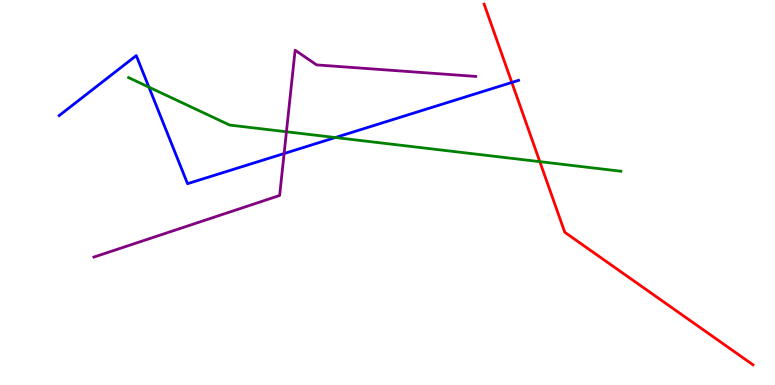[{'lines': ['blue', 'red'], 'intersections': [{'x': 6.6, 'y': 7.86}]}, {'lines': ['green', 'red'], 'intersections': [{'x': 6.97, 'y': 5.8}]}, {'lines': ['purple', 'red'], 'intersections': []}, {'lines': ['blue', 'green'], 'intersections': [{'x': 1.92, 'y': 7.74}, {'x': 4.33, 'y': 6.43}]}, {'lines': ['blue', 'purple'], 'intersections': [{'x': 3.67, 'y': 6.01}]}, {'lines': ['green', 'purple'], 'intersections': [{'x': 3.7, 'y': 6.58}]}]